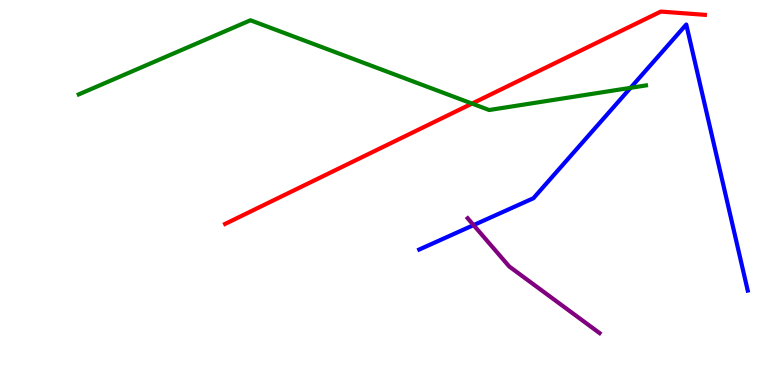[{'lines': ['blue', 'red'], 'intersections': []}, {'lines': ['green', 'red'], 'intersections': [{'x': 6.09, 'y': 7.31}]}, {'lines': ['purple', 'red'], 'intersections': []}, {'lines': ['blue', 'green'], 'intersections': [{'x': 8.14, 'y': 7.72}]}, {'lines': ['blue', 'purple'], 'intersections': [{'x': 6.11, 'y': 4.15}]}, {'lines': ['green', 'purple'], 'intersections': []}]